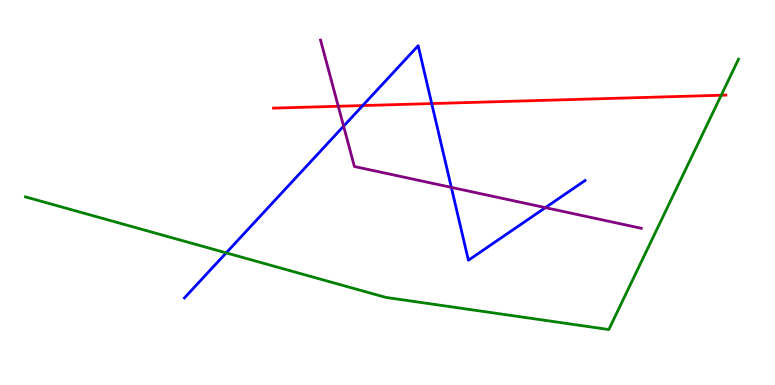[{'lines': ['blue', 'red'], 'intersections': [{'x': 4.68, 'y': 7.26}, {'x': 5.57, 'y': 7.31}]}, {'lines': ['green', 'red'], 'intersections': [{'x': 9.31, 'y': 7.53}]}, {'lines': ['purple', 'red'], 'intersections': [{'x': 4.36, 'y': 7.24}]}, {'lines': ['blue', 'green'], 'intersections': [{'x': 2.92, 'y': 3.43}]}, {'lines': ['blue', 'purple'], 'intersections': [{'x': 4.43, 'y': 6.72}, {'x': 5.82, 'y': 5.13}, {'x': 7.04, 'y': 4.61}]}, {'lines': ['green', 'purple'], 'intersections': []}]